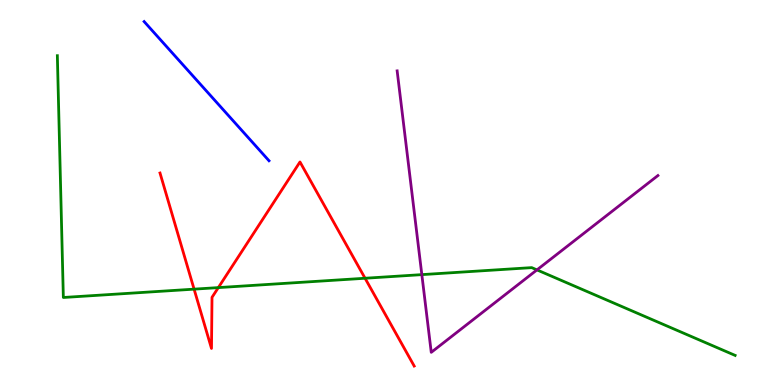[{'lines': ['blue', 'red'], 'intersections': []}, {'lines': ['green', 'red'], 'intersections': [{'x': 2.5, 'y': 2.49}, {'x': 2.82, 'y': 2.53}, {'x': 4.71, 'y': 2.77}]}, {'lines': ['purple', 'red'], 'intersections': []}, {'lines': ['blue', 'green'], 'intersections': []}, {'lines': ['blue', 'purple'], 'intersections': []}, {'lines': ['green', 'purple'], 'intersections': [{'x': 5.44, 'y': 2.87}, {'x': 6.93, 'y': 2.99}]}]